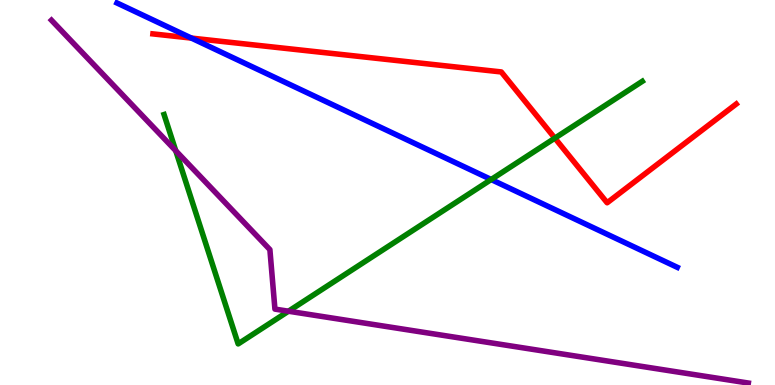[{'lines': ['blue', 'red'], 'intersections': [{'x': 2.47, 'y': 9.01}]}, {'lines': ['green', 'red'], 'intersections': [{'x': 7.16, 'y': 6.41}]}, {'lines': ['purple', 'red'], 'intersections': []}, {'lines': ['blue', 'green'], 'intersections': [{'x': 6.34, 'y': 5.34}]}, {'lines': ['blue', 'purple'], 'intersections': []}, {'lines': ['green', 'purple'], 'intersections': [{'x': 2.27, 'y': 6.08}, {'x': 3.72, 'y': 1.92}]}]